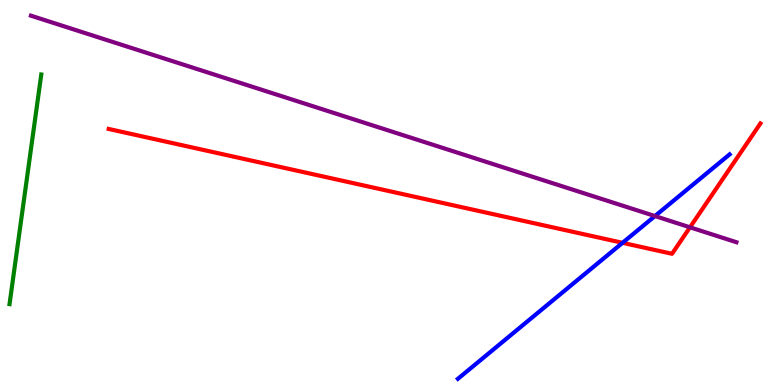[{'lines': ['blue', 'red'], 'intersections': [{'x': 8.03, 'y': 3.69}]}, {'lines': ['green', 'red'], 'intersections': []}, {'lines': ['purple', 'red'], 'intersections': [{'x': 8.9, 'y': 4.1}]}, {'lines': ['blue', 'green'], 'intersections': []}, {'lines': ['blue', 'purple'], 'intersections': [{'x': 8.45, 'y': 4.39}]}, {'lines': ['green', 'purple'], 'intersections': []}]